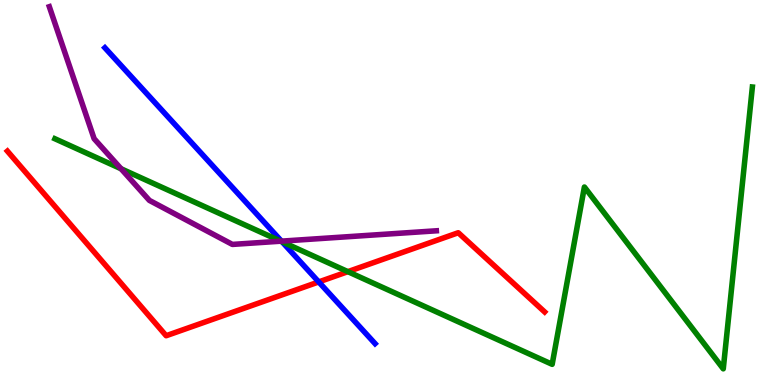[{'lines': ['blue', 'red'], 'intersections': [{'x': 4.11, 'y': 2.68}]}, {'lines': ['green', 'red'], 'intersections': [{'x': 4.49, 'y': 2.94}]}, {'lines': ['purple', 'red'], 'intersections': []}, {'lines': ['blue', 'green'], 'intersections': [{'x': 3.64, 'y': 3.72}]}, {'lines': ['blue', 'purple'], 'intersections': [{'x': 3.63, 'y': 3.74}]}, {'lines': ['green', 'purple'], 'intersections': [{'x': 1.56, 'y': 5.62}, {'x': 3.62, 'y': 3.74}]}]